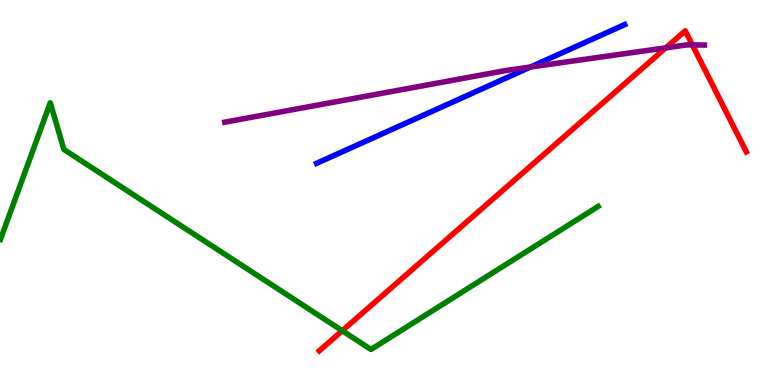[{'lines': ['blue', 'red'], 'intersections': []}, {'lines': ['green', 'red'], 'intersections': [{'x': 4.42, 'y': 1.41}]}, {'lines': ['purple', 'red'], 'intersections': [{'x': 8.59, 'y': 8.76}, {'x': 8.93, 'y': 8.83}]}, {'lines': ['blue', 'green'], 'intersections': []}, {'lines': ['blue', 'purple'], 'intersections': [{'x': 6.85, 'y': 8.26}]}, {'lines': ['green', 'purple'], 'intersections': []}]